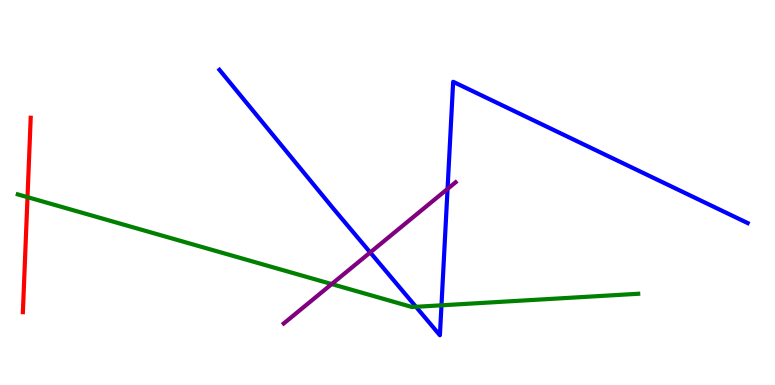[{'lines': ['blue', 'red'], 'intersections': []}, {'lines': ['green', 'red'], 'intersections': [{'x': 0.355, 'y': 4.88}]}, {'lines': ['purple', 'red'], 'intersections': []}, {'lines': ['blue', 'green'], 'intersections': [{'x': 5.37, 'y': 2.03}, {'x': 5.7, 'y': 2.07}]}, {'lines': ['blue', 'purple'], 'intersections': [{'x': 4.78, 'y': 3.44}, {'x': 5.77, 'y': 5.09}]}, {'lines': ['green', 'purple'], 'intersections': [{'x': 4.28, 'y': 2.62}]}]